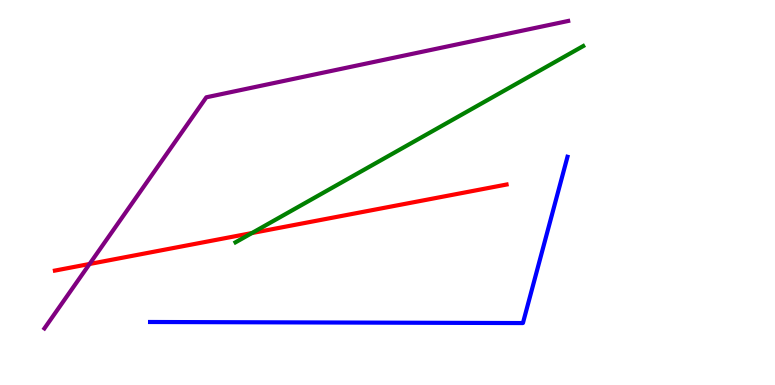[{'lines': ['blue', 'red'], 'intersections': []}, {'lines': ['green', 'red'], 'intersections': [{'x': 3.25, 'y': 3.95}]}, {'lines': ['purple', 'red'], 'intersections': [{'x': 1.16, 'y': 3.14}]}, {'lines': ['blue', 'green'], 'intersections': []}, {'lines': ['blue', 'purple'], 'intersections': []}, {'lines': ['green', 'purple'], 'intersections': []}]